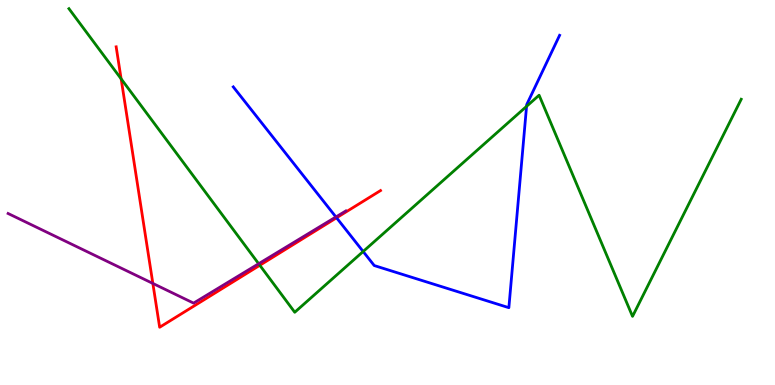[{'lines': ['blue', 'red'], 'intersections': [{'x': 4.34, 'y': 4.34}]}, {'lines': ['green', 'red'], 'intersections': [{'x': 1.56, 'y': 7.95}, {'x': 3.35, 'y': 3.11}]}, {'lines': ['purple', 'red'], 'intersections': [{'x': 1.97, 'y': 2.64}]}, {'lines': ['blue', 'green'], 'intersections': [{'x': 4.69, 'y': 3.47}, {'x': 6.79, 'y': 7.24}]}, {'lines': ['blue', 'purple'], 'intersections': [{'x': 4.33, 'y': 4.36}]}, {'lines': ['green', 'purple'], 'intersections': [{'x': 3.34, 'y': 3.15}]}]